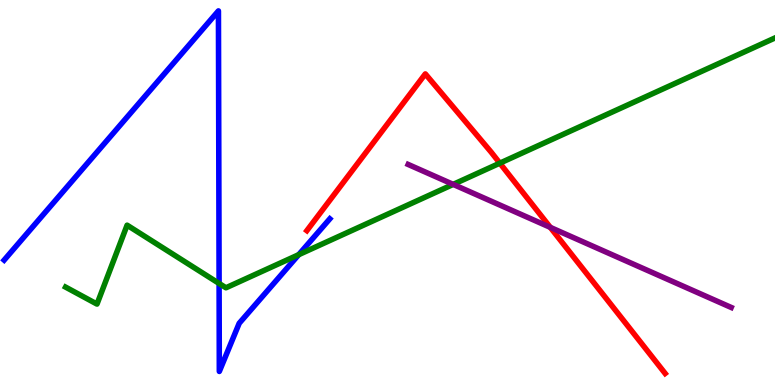[{'lines': ['blue', 'red'], 'intersections': []}, {'lines': ['green', 'red'], 'intersections': [{'x': 6.45, 'y': 5.76}]}, {'lines': ['purple', 'red'], 'intersections': [{'x': 7.1, 'y': 4.09}]}, {'lines': ['blue', 'green'], 'intersections': [{'x': 2.83, 'y': 2.64}, {'x': 3.85, 'y': 3.39}]}, {'lines': ['blue', 'purple'], 'intersections': []}, {'lines': ['green', 'purple'], 'intersections': [{'x': 5.85, 'y': 5.21}]}]